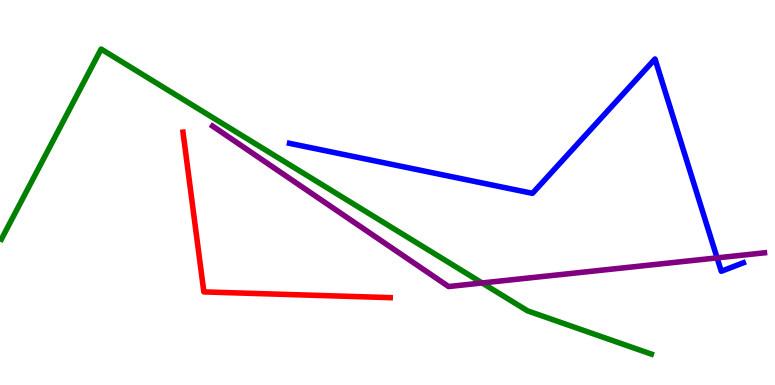[{'lines': ['blue', 'red'], 'intersections': []}, {'lines': ['green', 'red'], 'intersections': []}, {'lines': ['purple', 'red'], 'intersections': []}, {'lines': ['blue', 'green'], 'intersections': []}, {'lines': ['blue', 'purple'], 'intersections': [{'x': 9.25, 'y': 3.3}]}, {'lines': ['green', 'purple'], 'intersections': [{'x': 6.22, 'y': 2.65}]}]